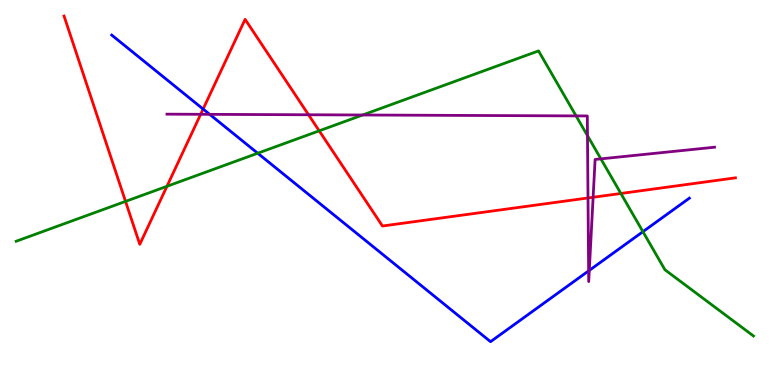[{'lines': ['blue', 'red'], 'intersections': [{'x': 2.62, 'y': 7.17}]}, {'lines': ['green', 'red'], 'intersections': [{'x': 1.62, 'y': 4.77}, {'x': 2.15, 'y': 5.16}, {'x': 4.12, 'y': 6.6}, {'x': 8.01, 'y': 4.97}]}, {'lines': ['purple', 'red'], 'intersections': [{'x': 2.59, 'y': 7.03}, {'x': 3.98, 'y': 7.02}, {'x': 7.59, 'y': 4.86}, {'x': 7.65, 'y': 4.88}]}, {'lines': ['blue', 'green'], 'intersections': [{'x': 3.33, 'y': 6.02}, {'x': 8.3, 'y': 3.98}]}, {'lines': ['blue', 'purple'], 'intersections': [{'x': 2.71, 'y': 7.03}, {'x': 7.6, 'y': 2.96}, {'x': 7.6, 'y': 2.98}]}, {'lines': ['green', 'purple'], 'intersections': [{'x': 4.68, 'y': 7.01}, {'x': 7.43, 'y': 6.99}, {'x': 7.58, 'y': 6.48}, {'x': 7.75, 'y': 5.87}]}]